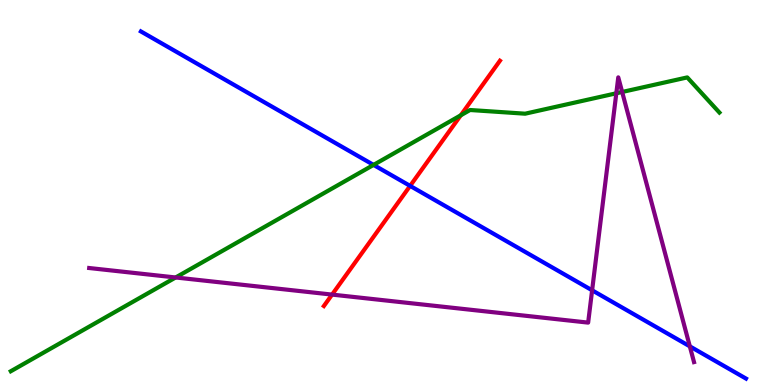[{'lines': ['blue', 'red'], 'intersections': [{'x': 5.29, 'y': 5.17}]}, {'lines': ['green', 'red'], 'intersections': [{'x': 5.95, 'y': 7.01}]}, {'lines': ['purple', 'red'], 'intersections': [{'x': 4.28, 'y': 2.35}]}, {'lines': ['blue', 'green'], 'intersections': [{'x': 4.82, 'y': 5.72}]}, {'lines': ['blue', 'purple'], 'intersections': [{'x': 7.64, 'y': 2.46}, {'x': 8.9, 'y': 1.0}]}, {'lines': ['green', 'purple'], 'intersections': [{'x': 2.27, 'y': 2.79}, {'x': 7.95, 'y': 7.58}, {'x': 8.03, 'y': 7.61}]}]